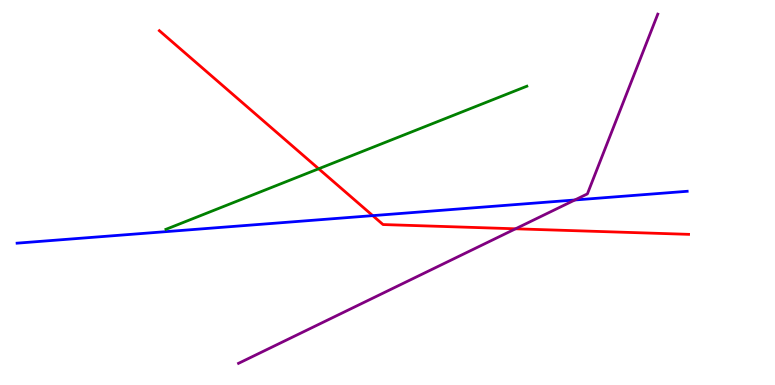[{'lines': ['blue', 'red'], 'intersections': [{'x': 4.81, 'y': 4.4}]}, {'lines': ['green', 'red'], 'intersections': [{'x': 4.11, 'y': 5.62}]}, {'lines': ['purple', 'red'], 'intersections': [{'x': 6.65, 'y': 4.06}]}, {'lines': ['blue', 'green'], 'intersections': []}, {'lines': ['blue', 'purple'], 'intersections': [{'x': 7.42, 'y': 4.81}]}, {'lines': ['green', 'purple'], 'intersections': []}]